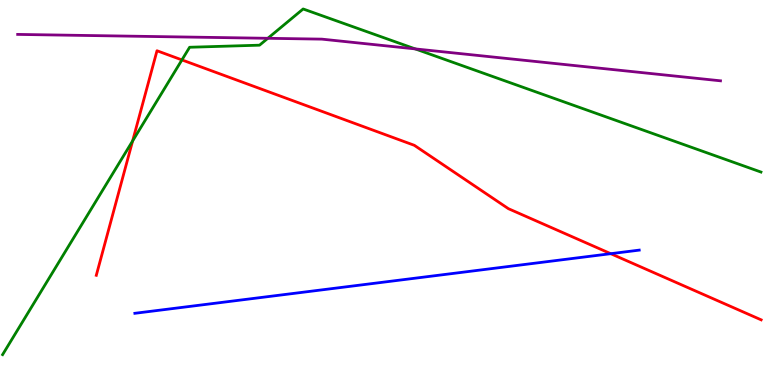[{'lines': ['blue', 'red'], 'intersections': [{'x': 7.88, 'y': 3.41}]}, {'lines': ['green', 'red'], 'intersections': [{'x': 1.71, 'y': 6.34}, {'x': 2.35, 'y': 8.44}]}, {'lines': ['purple', 'red'], 'intersections': []}, {'lines': ['blue', 'green'], 'intersections': []}, {'lines': ['blue', 'purple'], 'intersections': []}, {'lines': ['green', 'purple'], 'intersections': [{'x': 3.46, 'y': 9.01}, {'x': 5.36, 'y': 8.73}]}]